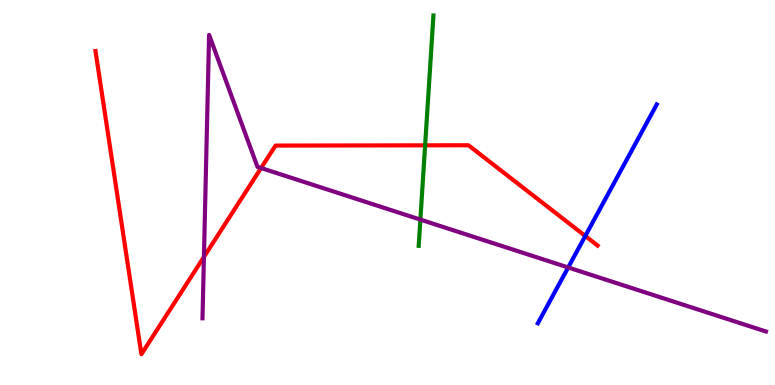[{'lines': ['blue', 'red'], 'intersections': [{'x': 7.55, 'y': 3.87}]}, {'lines': ['green', 'red'], 'intersections': [{'x': 5.49, 'y': 6.23}]}, {'lines': ['purple', 'red'], 'intersections': [{'x': 2.63, 'y': 3.33}, {'x': 3.37, 'y': 5.64}]}, {'lines': ['blue', 'green'], 'intersections': []}, {'lines': ['blue', 'purple'], 'intersections': [{'x': 7.33, 'y': 3.05}]}, {'lines': ['green', 'purple'], 'intersections': [{'x': 5.42, 'y': 4.3}]}]